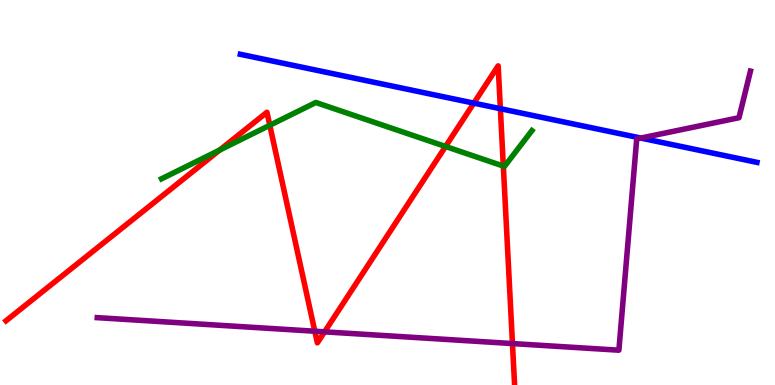[{'lines': ['blue', 'red'], 'intersections': [{'x': 6.11, 'y': 7.32}, {'x': 6.46, 'y': 7.18}]}, {'lines': ['green', 'red'], 'intersections': [{'x': 2.83, 'y': 6.1}, {'x': 3.48, 'y': 6.75}, {'x': 5.75, 'y': 6.2}, {'x': 6.49, 'y': 5.69}]}, {'lines': ['purple', 'red'], 'intersections': [{'x': 4.06, 'y': 1.4}, {'x': 4.19, 'y': 1.38}, {'x': 6.61, 'y': 1.08}]}, {'lines': ['blue', 'green'], 'intersections': []}, {'lines': ['blue', 'purple'], 'intersections': [{'x': 8.27, 'y': 6.41}]}, {'lines': ['green', 'purple'], 'intersections': []}]